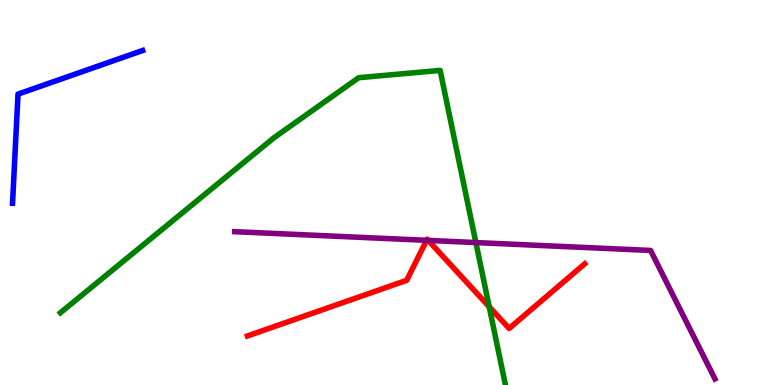[{'lines': ['blue', 'red'], 'intersections': []}, {'lines': ['green', 'red'], 'intersections': [{'x': 6.31, 'y': 2.03}]}, {'lines': ['purple', 'red'], 'intersections': [{'x': 5.5, 'y': 3.76}, {'x': 5.53, 'y': 3.76}]}, {'lines': ['blue', 'green'], 'intersections': []}, {'lines': ['blue', 'purple'], 'intersections': []}, {'lines': ['green', 'purple'], 'intersections': [{'x': 6.14, 'y': 3.7}]}]